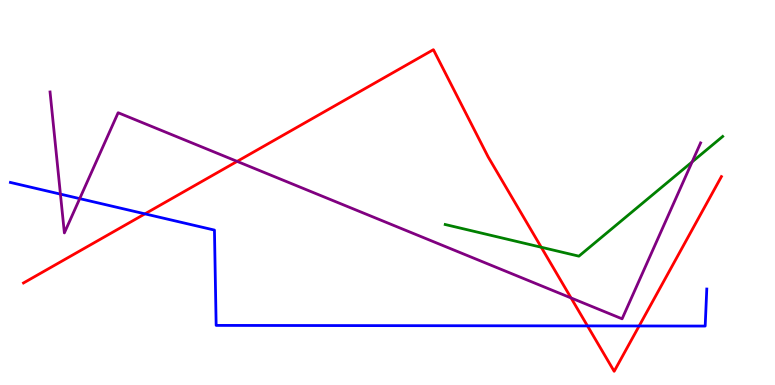[{'lines': ['blue', 'red'], 'intersections': [{'x': 1.87, 'y': 4.45}, {'x': 7.58, 'y': 1.53}, {'x': 8.25, 'y': 1.53}]}, {'lines': ['green', 'red'], 'intersections': [{'x': 6.98, 'y': 3.58}]}, {'lines': ['purple', 'red'], 'intersections': [{'x': 3.06, 'y': 5.81}, {'x': 7.37, 'y': 2.26}]}, {'lines': ['blue', 'green'], 'intersections': []}, {'lines': ['blue', 'purple'], 'intersections': [{'x': 0.78, 'y': 4.96}, {'x': 1.03, 'y': 4.84}]}, {'lines': ['green', 'purple'], 'intersections': [{'x': 8.93, 'y': 5.8}]}]